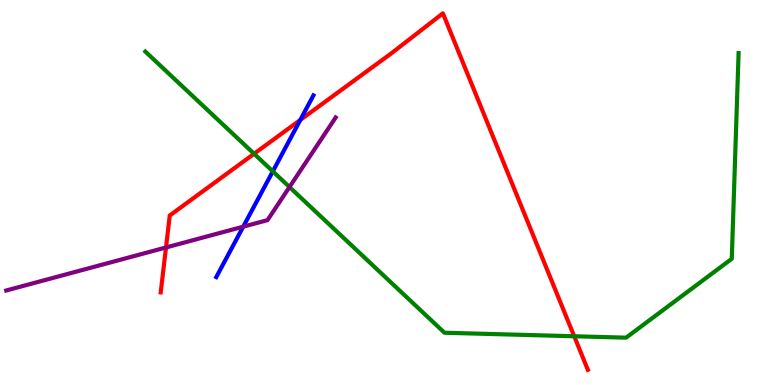[{'lines': ['blue', 'red'], 'intersections': [{'x': 3.87, 'y': 6.88}]}, {'lines': ['green', 'red'], 'intersections': [{'x': 3.28, 'y': 6.01}, {'x': 7.41, 'y': 1.27}]}, {'lines': ['purple', 'red'], 'intersections': [{'x': 2.14, 'y': 3.57}]}, {'lines': ['blue', 'green'], 'intersections': [{'x': 3.52, 'y': 5.55}]}, {'lines': ['blue', 'purple'], 'intersections': [{'x': 3.14, 'y': 4.11}]}, {'lines': ['green', 'purple'], 'intersections': [{'x': 3.74, 'y': 5.14}]}]